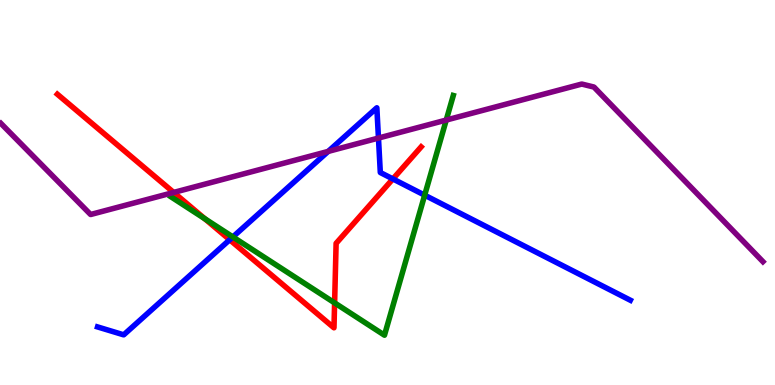[{'lines': ['blue', 'red'], 'intersections': [{'x': 2.96, 'y': 3.77}, {'x': 5.07, 'y': 5.35}]}, {'lines': ['green', 'red'], 'intersections': [{'x': 2.64, 'y': 4.32}, {'x': 4.32, 'y': 2.13}]}, {'lines': ['purple', 'red'], 'intersections': [{'x': 2.24, 'y': 5.0}]}, {'lines': ['blue', 'green'], 'intersections': [{'x': 3.0, 'y': 3.85}, {'x': 5.48, 'y': 4.93}]}, {'lines': ['blue', 'purple'], 'intersections': [{'x': 4.23, 'y': 6.07}, {'x': 4.88, 'y': 6.41}]}, {'lines': ['green', 'purple'], 'intersections': [{'x': 5.76, 'y': 6.88}]}]